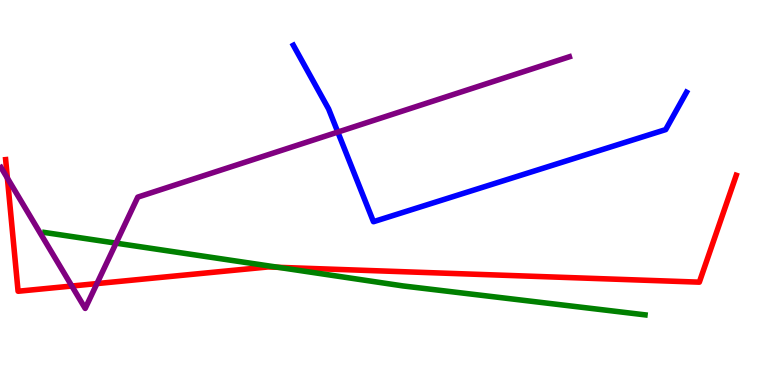[{'lines': ['blue', 'red'], 'intersections': []}, {'lines': ['green', 'red'], 'intersections': [{'x': 3.59, 'y': 3.06}]}, {'lines': ['purple', 'red'], 'intersections': [{'x': 0.0954, 'y': 5.37}, {'x': 0.927, 'y': 2.57}, {'x': 1.25, 'y': 2.63}]}, {'lines': ['blue', 'green'], 'intersections': []}, {'lines': ['blue', 'purple'], 'intersections': [{'x': 4.36, 'y': 6.57}]}, {'lines': ['green', 'purple'], 'intersections': [{'x': 1.5, 'y': 3.68}]}]